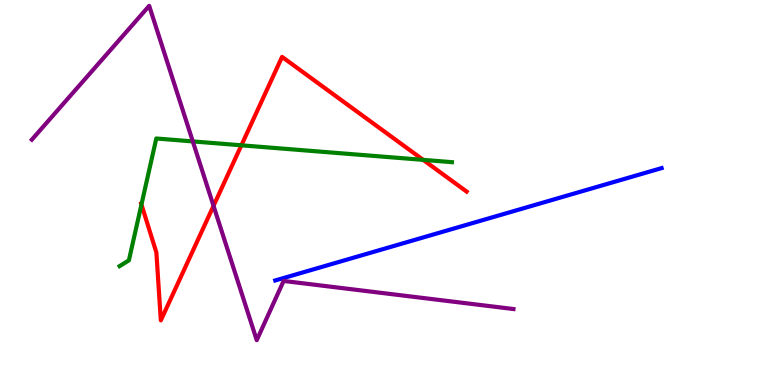[{'lines': ['blue', 'red'], 'intersections': []}, {'lines': ['green', 'red'], 'intersections': [{'x': 1.83, 'y': 4.69}, {'x': 3.11, 'y': 6.23}, {'x': 5.46, 'y': 5.85}]}, {'lines': ['purple', 'red'], 'intersections': [{'x': 2.76, 'y': 4.65}]}, {'lines': ['blue', 'green'], 'intersections': []}, {'lines': ['blue', 'purple'], 'intersections': []}, {'lines': ['green', 'purple'], 'intersections': [{'x': 2.49, 'y': 6.33}]}]